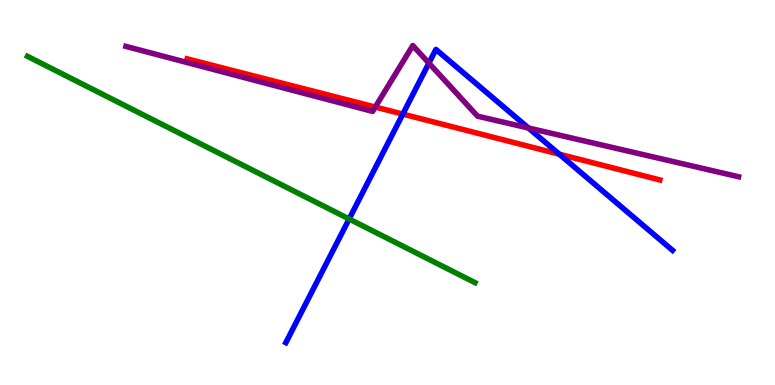[{'lines': ['blue', 'red'], 'intersections': [{'x': 5.2, 'y': 7.04}, {'x': 7.22, 'y': 6.0}]}, {'lines': ['green', 'red'], 'intersections': []}, {'lines': ['purple', 'red'], 'intersections': [{'x': 4.84, 'y': 7.22}]}, {'lines': ['blue', 'green'], 'intersections': [{'x': 4.5, 'y': 4.31}]}, {'lines': ['blue', 'purple'], 'intersections': [{'x': 5.53, 'y': 8.36}, {'x': 6.82, 'y': 6.68}]}, {'lines': ['green', 'purple'], 'intersections': []}]